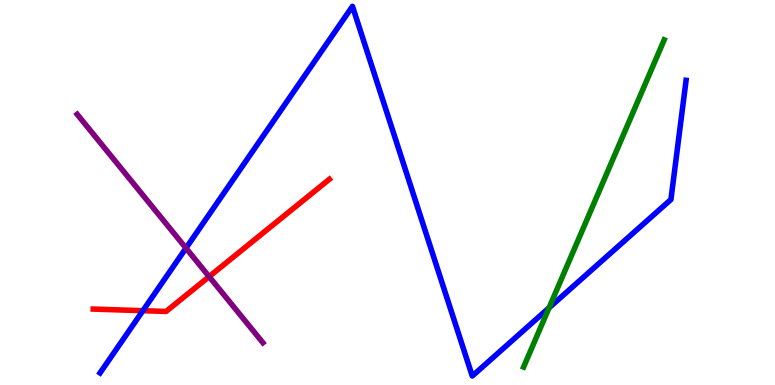[{'lines': ['blue', 'red'], 'intersections': [{'x': 1.84, 'y': 1.93}]}, {'lines': ['green', 'red'], 'intersections': []}, {'lines': ['purple', 'red'], 'intersections': [{'x': 2.7, 'y': 2.82}]}, {'lines': ['blue', 'green'], 'intersections': [{'x': 7.08, 'y': 2.01}]}, {'lines': ['blue', 'purple'], 'intersections': [{'x': 2.4, 'y': 3.56}]}, {'lines': ['green', 'purple'], 'intersections': []}]